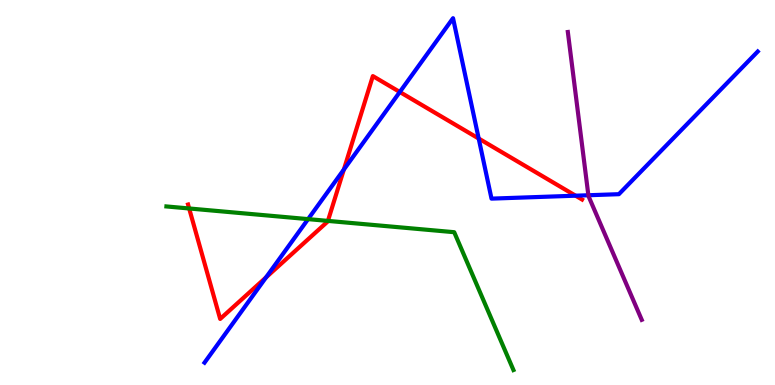[{'lines': ['blue', 'red'], 'intersections': [{'x': 3.43, 'y': 2.8}, {'x': 4.44, 'y': 5.6}, {'x': 5.16, 'y': 7.61}, {'x': 6.18, 'y': 6.4}, {'x': 7.43, 'y': 4.92}]}, {'lines': ['green', 'red'], 'intersections': [{'x': 2.44, 'y': 4.59}, {'x': 4.23, 'y': 4.26}]}, {'lines': ['purple', 'red'], 'intersections': []}, {'lines': ['blue', 'green'], 'intersections': [{'x': 3.98, 'y': 4.31}]}, {'lines': ['blue', 'purple'], 'intersections': [{'x': 7.59, 'y': 4.93}]}, {'lines': ['green', 'purple'], 'intersections': []}]